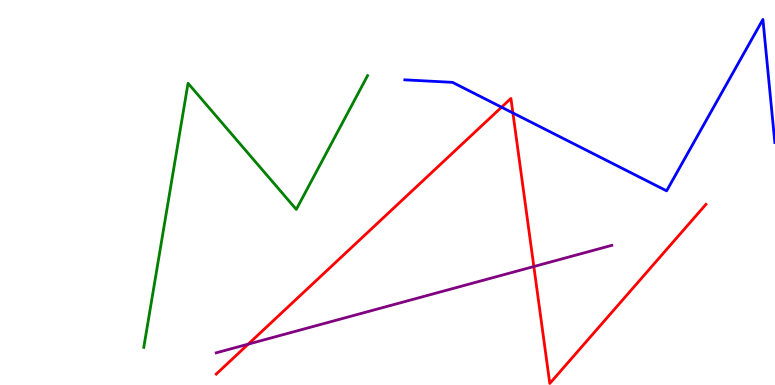[{'lines': ['blue', 'red'], 'intersections': [{'x': 6.47, 'y': 7.22}, {'x': 6.62, 'y': 7.07}]}, {'lines': ['green', 'red'], 'intersections': []}, {'lines': ['purple', 'red'], 'intersections': [{'x': 3.2, 'y': 1.06}, {'x': 6.89, 'y': 3.08}]}, {'lines': ['blue', 'green'], 'intersections': []}, {'lines': ['blue', 'purple'], 'intersections': []}, {'lines': ['green', 'purple'], 'intersections': []}]